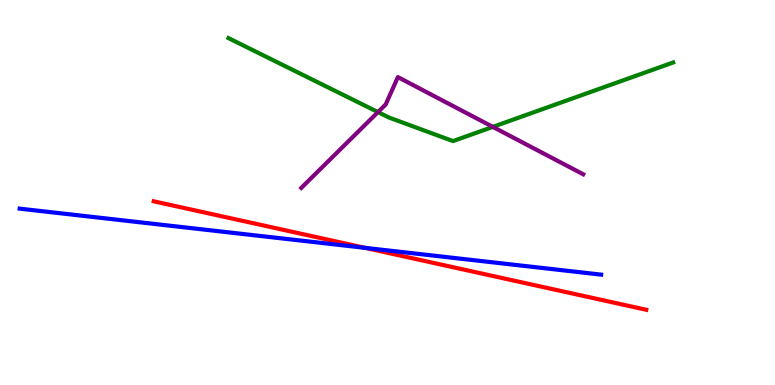[{'lines': ['blue', 'red'], 'intersections': [{'x': 4.71, 'y': 3.56}]}, {'lines': ['green', 'red'], 'intersections': []}, {'lines': ['purple', 'red'], 'intersections': []}, {'lines': ['blue', 'green'], 'intersections': []}, {'lines': ['blue', 'purple'], 'intersections': []}, {'lines': ['green', 'purple'], 'intersections': [{'x': 4.88, 'y': 7.09}, {'x': 6.36, 'y': 6.7}]}]